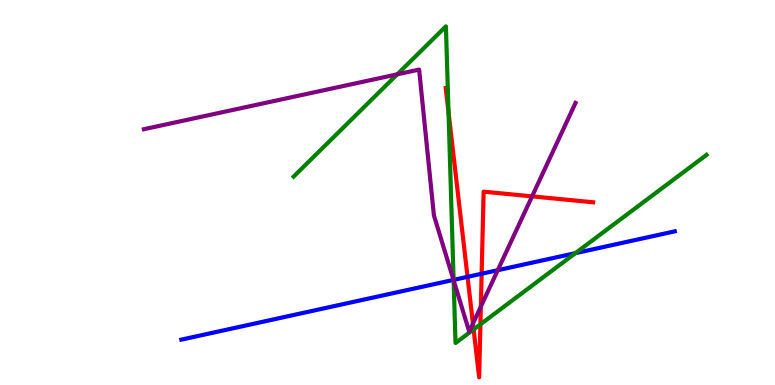[{'lines': ['blue', 'red'], 'intersections': [{'x': 6.03, 'y': 2.81}, {'x': 6.21, 'y': 2.89}]}, {'lines': ['green', 'red'], 'intersections': [{'x': 5.79, 'y': 7.09}, {'x': 6.11, 'y': 1.44}, {'x': 6.2, 'y': 1.58}]}, {'lines': ['purple', 'red'], 'intersections': [{'x': 6.1, 'y': 1.6}, {'x': 6.2, 'y': 2.04}, {'x': 6.87, 'y': 4.9}]}, {'lines': ['blue', 'green'], 'intersections': [{'x': 5.85, 'y': 2.73}, {'x': 7.42, 'y': 3.42}]}, {'lines': ['blue', 'purple'], 'intersections': [{'x': 5.85, 'y': 2.73}, {'x': 6.42, 'y': 2.98}]}, {'lines': ['green', 'purple'], 'intersections': [{'x': 5.13, 'y': 8.07}, {'x': 5.85, 'y': 2.72}]}]